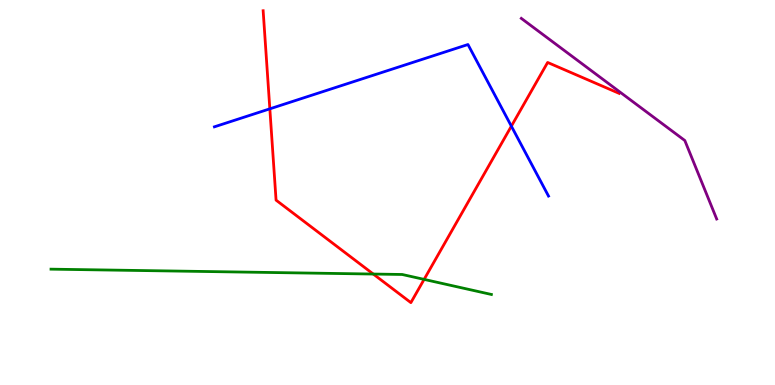[{'lines': ['blue', 'red'], 'intersections': [{'x': 3.48, 'y': 7.17}, {'x': 6.6, 'y': 6.72}]}, {'lines': ['green', 'red'], 'intersections': [{'x': 4.82, 'y': 2.88}, {'x': 5.47, 'y': 2.74}]}, {'lines': ['purple', 'red'], 'intersections': []}, {'lines': ['blue', 'green'], 'intersections': []}, {'lines': ['blue', 'purple'], 'intersections': []}, {'lines': ['green', 'purple'], 'intersections': []}]